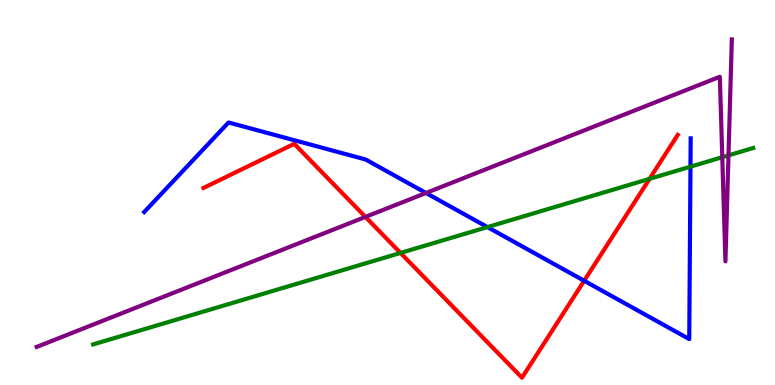[{'lines': ['blue', 'red'], 'intersections': [{'x': 7.54, 'y': 2.71}]}, {'lines': ['green', 'red'], 'intersections': [{'x': 5.17, 'y': 3.43}, {'x': 8.38, 'y': 5.35}]}, {'lines': ['purple', 'red'], 'intersections': [{'x': 4.72, 'y': 4.37}]}, {'lines': ['blue', 'green'], 'intersections': [{'x': 6.29, 'y': 4.1}, {'x': 8.91, 'y': 5.67}]}, {'lines': ['blue', 'purple'], 'intersections': [{'x': 5.5, 'y': 4.99}]}, {'lines': ['green', 'purple'], 'intersections': [{'x': 9.32, 'y': 5.92}, {'x': 9.4, 'y': 5.96}]}]